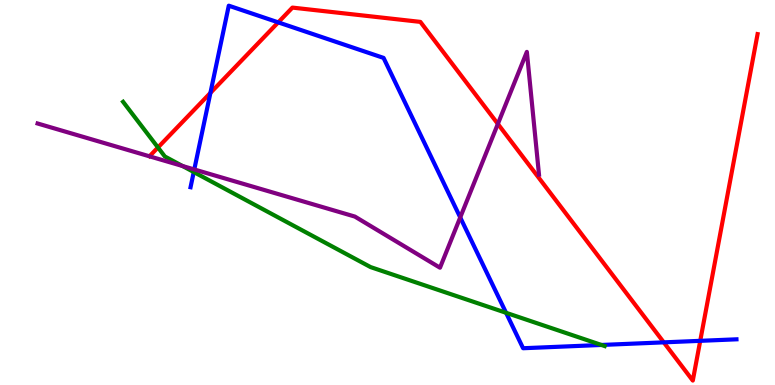[{'lines': ['blue', 'red'], 'intersections': [{'x': 2.71, 'y': 7.59}, {'x': 3.59, 'y': 9.42}, {'x': 8.56, 'y': 1.11}, {'x': 9.04, 'y': 1.15}]}, {'lines': ['green', 'red'], 'intersections': [{'x': 2.04, 'y': 6.17}]}, {'lines': ['purple', 'red'], 'intersections': [{'x': 6.42, 'y': 6.78}]}, {'lines': ['blue', 'green'], 'intersections': [{'x': 2.5, 'y': 5.53}, {'x': 6.53, 'y': 1.88}, {'x': 7.76, 'y': 1.04}]}, {'lines': ['blue', 'purple'], 'intersections': [{'x': 2.51, 'y': 5.6}, {'x': 5.94, 'y': 4.35}]}, {'lines': ['green', 'purple'], 'intersections': [{'x': 2.36, 'y': 5.69}]}]